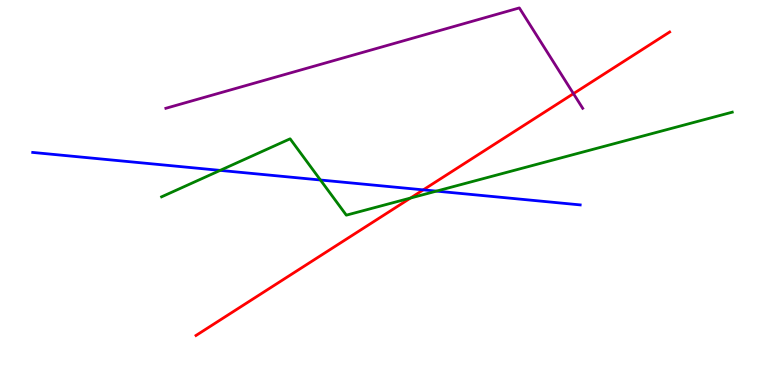[{'lines': ['blue', 'red'], 'intersections': [{'x': 5.46, 'y': 5.07}]}, {'lines': ['green', 'red'], 'intersections': [{'x': 5.3, 'y': 4.86}]}, {'lines': ['purple', 'red'], 'intersections': [{'x': 7.4, 'y': 7.57}]}, {'lines': ['blue', 'green'], 'intersections': [{'x': 2.84, 'y': 5.57}, {'x': 4.13, 'y': 5.32}, {'x': 5.63, 'y': 5.04}]}, {'lines': ['blue', 'purple'], 'intersections': []}, {'lines': ['green', 'purple'], 'intersections': []}]